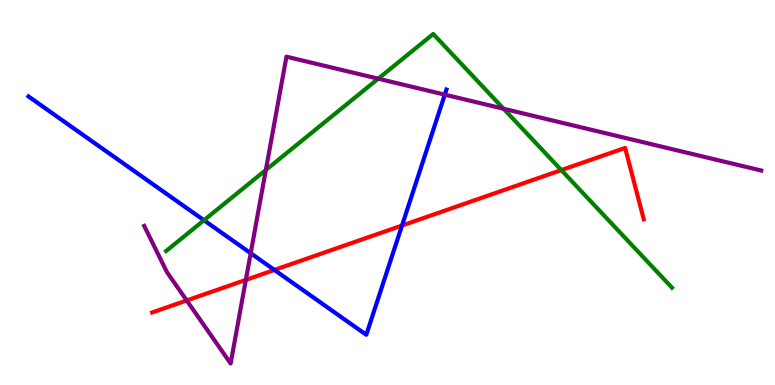[{'lines': ['blue', 'red'], 'intersections': [{'x': 3.54, 'y': 2.99}, {'x': 5.19, 'y': 4.14}]}, {'lines': ['green', 'red'], 'intersections': [{'x': 7.24, 'y': 5.58}]}, {'lines': ['purple', 'red'], 'intersections': [{'x': 2.41, 'y': 2.2}, {'x': 3.17, 'y': 2.73}]}, {'lines': ['blue', 'green'], 'intersections': [{'x': 2.63, 'y': 4.28}]}, {'lines': ['blue', 'purple'], 'intersections': [{'x': 3.23, 'y': 3.42}, {'x': 5.74, 'y': 7.54}]}, {'lines': ['green', 'purple'], 'intersections': [{'x': 3.43, 'y': 5.58}, {'x': 4.88, 'y': 7.96}, {'x': 6.5, 'y': 7.18}]}]